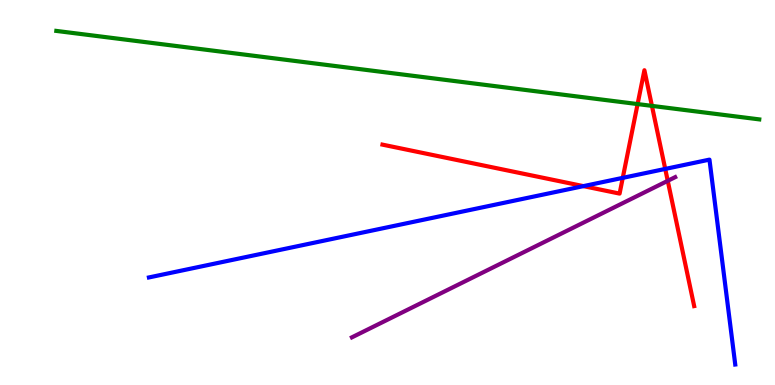[{'lines': ['blue', 'red'], 'intersections': [{'x': 7.53, 'y': 5.17}, {'x': 8.04, 'y': 5.38}, {'x': 8.58, 'y': 5.61}]}, {'lines': ['green', 'red'], 'intersections': [{'x': 8.23, 'y': 7.3}, {'x': 8.41, 'y': 7.25}]}, {'lines': ['purple', 'red'], 'intersections': [{'x': 8.62, 'y': 5.3}]}, {'lines': ['blue', 'green'], 'intersections': []}, {'lines': ['blue', 'purple'], 'intersections': []}, {'lines': ['green', 'purple'], 'intersections': []}]